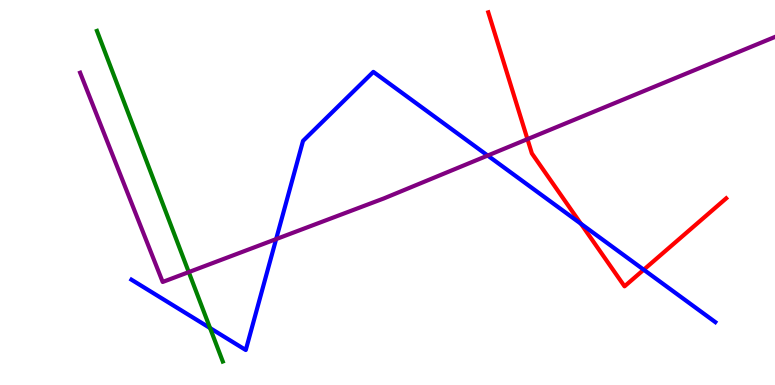[{'lines': ['blue', 'red'], 'intersections': [{'x': 7.5, 'y': 4.19}, {'x': 8.31, 'y': 2.99}]}, {'lines': ['green', 'red'], 'intersections': []}, {'lines': ['purple', 'red'], 'intersections': [{'x': 6.81, 'y': 6.39}]}, {'lines': ['blue', 'green'], 'intersections': [{'x': 2.71, 'y': 1.48}]}, {'lines': ['blue', 'purple'], 'intersections': [{'x': 3.56, 'y': 3.79}, {'x': 6.29, 'y': 5.96}]}, {'lines': ['green', 'purple'], 'intersections': [{'x': 2.44, 'y': 2.93}]}]